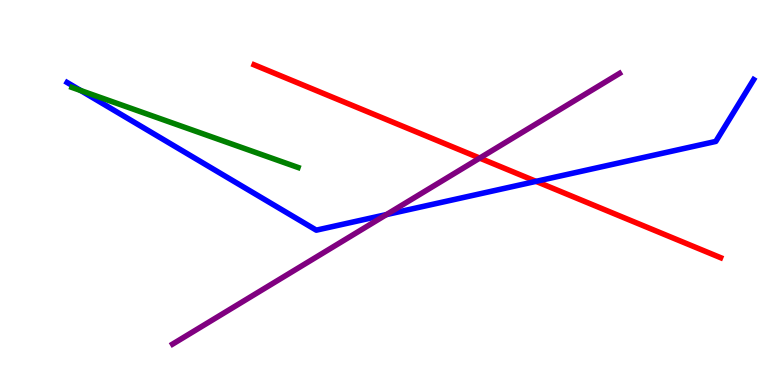[{'lines': ['blue', 'red'], 'intersections': [{'x': 6.92, 'y': 5.29}]}, {'lines': ['green', 'red'], 'intersections': []}, {'lines': ['purple', 'red'], 'intersections': [{'x': 6.19, 'y': 5.89}]}, {'lines': ['blue', 'green'], 'intersections': [{'x': 1.04, 'y': 7.65}]}, {'lines': ['blue', 'purple'], 'intersections': [{'x': 4.99, 'y': 4.43}]}, {'lines': ['green', 'purple'], 'intersections': []}]